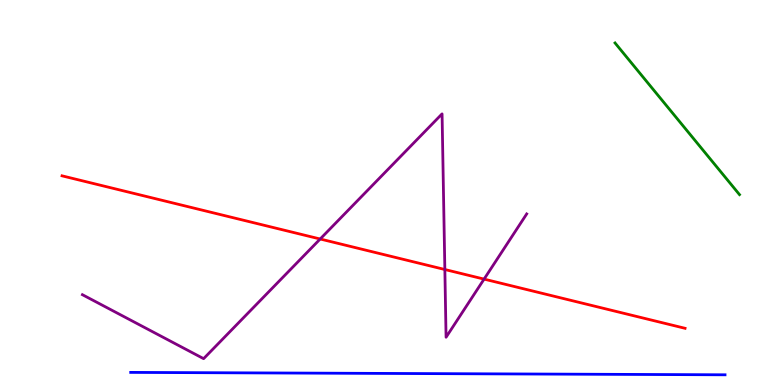[{'lines': ['blue', 'red'], 'intersections': []}, {'lines': ['green', 'red'], 'intersections': []}, {'lines': ['purple', 'red'], 'intersections': [{'x': 4.13, 'y': 3.79}, {'x': 5.74, 'y': 3.0}, {'x': 6.25, 'y': 2.75}]}, {'lines': ['blue', 'green'], 'intersections': []}, {'lines': ['blue', 'purple'], 'intersections': []}, {'lines': ['green', 'purple'], 'intersections': []}]